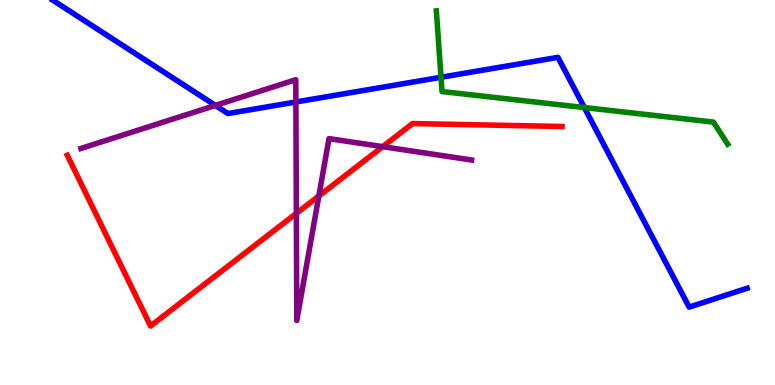[{'lines': ['blue', 'red'], 'intersections': []}, {'lines': ['green', 'red'], 'intersections': []}, {'lines': ['purple', 'red'], 'intersections': [{'x': 3.82, 'y': 4.46}, {'x': 4.11, 'y': 4.91}, {'x': 4.94, 'y': 6.19}]}, {'lines': ['blue', 'green'], 'intersections': [{'x': 5.69, 'y': 7.99}, {'x': 7.54, 'y': 7.21}]}, {'lines': ['blue', 'purple'], 'intersections': [{'x': 2.78, 'y': 7.26}, {'x': 3.82, 'y': 7.35}]}, {'lines': ['green', 'purple'], 'intersections': []}]